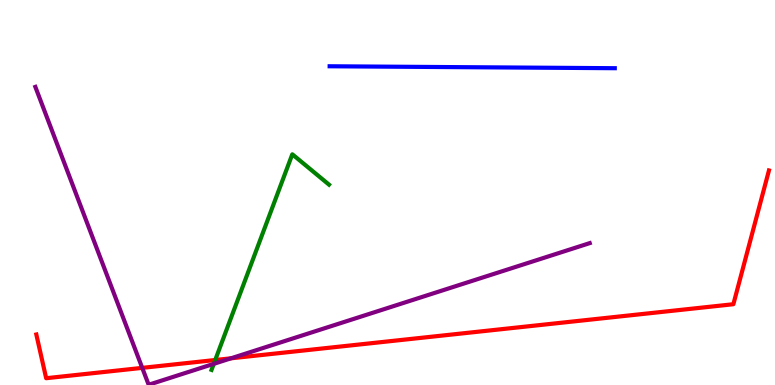[{'lines': ['blue', 'red'], 'intersections': []}, {'lines': ['green', 'red'], 'intersections': [{'x': 2.78, 'y': 0.649}]}, {'lines': ['purple', 'red'], 'intersections': [{'x': 1.84, 'y': 0.445}, {'x': 2.98, 'y': 0.693}]}, {'lines': ['blue', 'green'], 'intersections': []}, {'lines': ['blue', 'purple'], 'intersections': []}, {'lines': ['green', 'purple'], 'intersections': [{'x': 2.76, 'y': 0.55}]}]